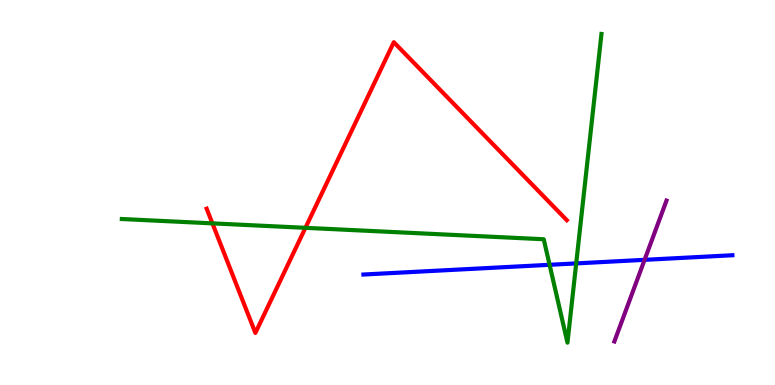[{'lines': ['blue', 'red'], 'intersections': []}, {'lines': ['green', 'red'], 'intersections': [{'x': 2.74, 'y': 4.2}, {'x': 3.94, 'y': 4.08}]}, {'lines': ['purple', 'red'], 'intersections': []}, {'lines': ['blue', 'green'], 'intersections': [{'x': 7.09, 'y': 3.12}, {'x': 7.43, 'y': 3.16}]}, {'lines': ['blue', 'purple'], 'intersections': [{'x': 8.32, 'y': 3.25}]}, {'lines': ['green', 'purple'], 'intersections': []}]